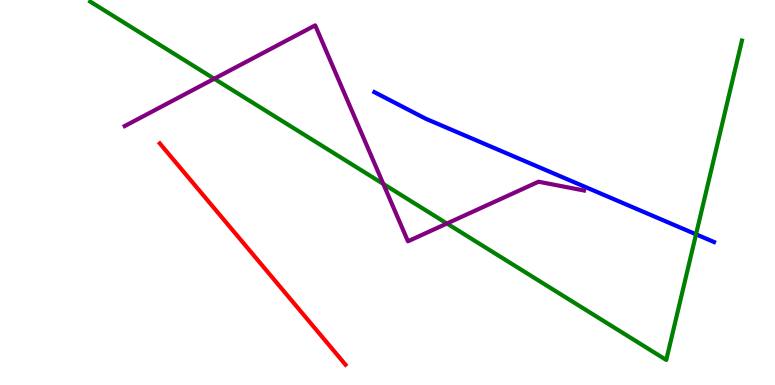[{'lines': ['blue', 'red'], 'intersections': []}, {'lines': ['green', 'red'], 'intersections': []}, {'lines': ['purple', 'red'], 'intersections': []}, {'lines': ['blue', 'green'], 'intersections': [{'x': 8.98, 'y': 3.91}]}, {'lines': ['blue', 'purple'], 'intersections': []}, {'lines': ['green', 'purple'], 'intersections': [{'x': 2.76, 'y': 7.95}, {'x': 4.95, 'y': 5.22}, {'x': 5.77, 'y': 4.19}]}]